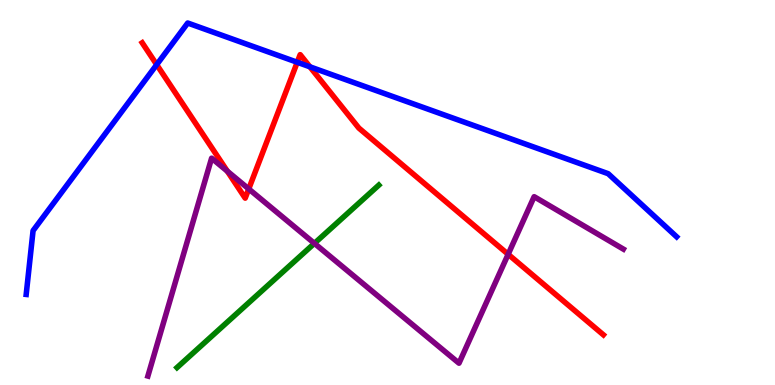[{'lines': ['blue', 'red'], 'intersections': [{'x': 2.02, 'y': 8.32}, {'x': 3.84, 'y': 8.38}, {'x': 4.0, 'y': 8.26}]}, {'lines': ['green', 'red'], 'intersections': []}, {'lines': ['purple', 'red'], 'intersections': [{'x': 2.93, 'y': 5.55}, {'x': 3.21, 'y': 5.09}, {'x': 6.56, 'y': 3.39}]}, {'lines': ['blue', 'green'], 'intersections': []}, {'lines': ['blue', 'purple'], 'intersections': []}, {'lines': ['green', 'purple'], 'intersections': [{'x': 4.06, 'y': 3.68}]}]